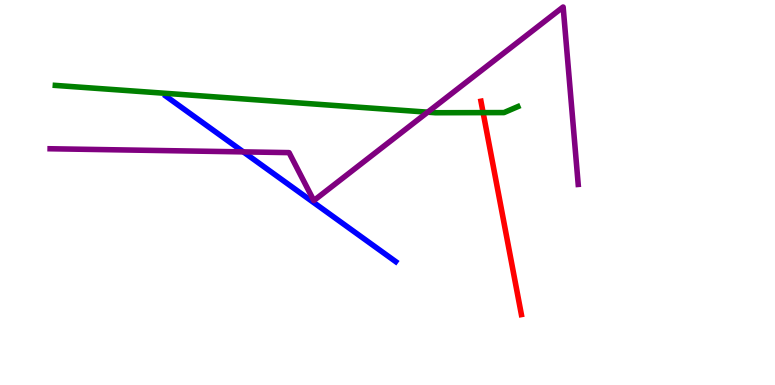[{'lines': ['blue', 'red'], 'intersections': []}, {'lines': ['green', 'red'], 'intersections': [{'x': 6.23, 'y': 7.07}]}, {'lines': ['purple', 'red'], 'intersections': []}, {'lines': ['blue', 'green'], 'intersections': []}, {'lines': ['blue', 'purple'], 'intersections': [{'x': 3.14, 'y': 6.06}]}, {'lines': ['green', 'purple'], 'intersections': [{'x': 5.52, 'y': 7.09}]}]